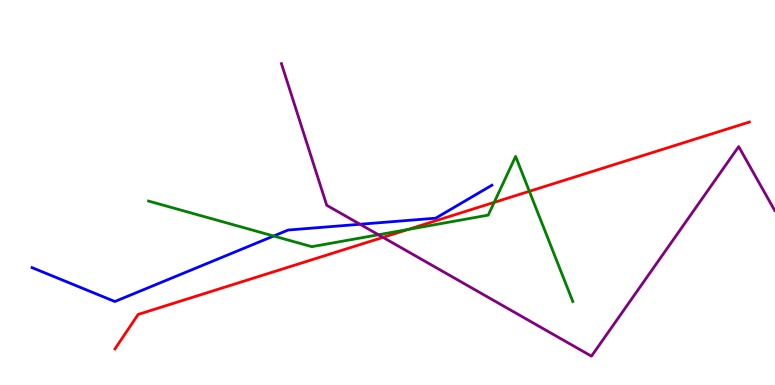[{'lines': ['blue', 'red'], 'intersections': []}, {'lines': ['green', 'red'], 'intersections': [{'x': 5.27, 'y': 4.04}, {'x': 6.38, 'y': 4.74}, {'x': 6.83, 'y': 5.03}]}, {'lines': ['purple', 'red'], 'intersections': [{'x': 4.94, 'y': 3.83}]}, {'lines': ['blue', 'green'], 'intersections': [{'x': 3.53, 'y': 3.87}]}, {'lines': ['blue', 'purple'], 'intersections': [{'x': 4.65, 'y': 4.18}]}, {'lines': ['green', 'purple'], 'intersections': [{'x': 4.88, 'y': 3.9}]}]